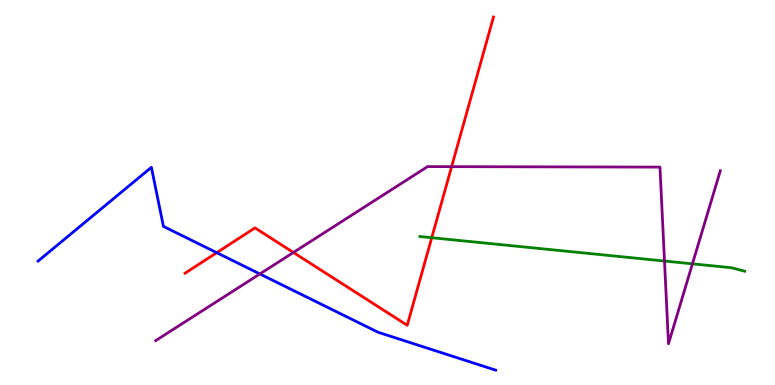[{'lines': ['blue', 'red'], 'intersections': [{'x': 2.8, 'y': 3.44}]}, {'lines': ['green', 'red'], 'intersections': [{'x': 5.57, 'y': 3.83}]}, {'lines': ['purple', 'red'], 'intersections': [{'x': 3.79, 'y': 3.44}, {'x': 5.83, 'y': 5.67}]}, {'lines': ['blue', 'green'], 'intersections': []}, {'lines': ['blue', 'purple'], 'intersections': [{'x': 3.35, 'y': 2.88}]}, {'lines': ['green', 'purple'], 'intersections': [{'x': 8.57, 'y': 3.22}, {'x': 8.93, 'y': 3.15}]}]